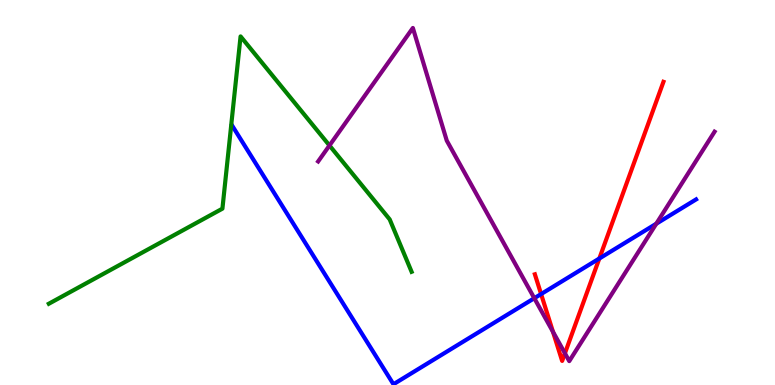[{'lines': ['blue', 'red'], 'intersections': [{'x': 6.98, 'y': 2.36}, {'x': 7.73, 'y': 3.29}]}, {'lines': ['green', 'red'], 'intersections': []}, {'lines': ['purple', 'red'], 'intersections': [{'x': 7.14, 'y': 1.38}, {'x': 7.29, 'y': 0.823}]}, {'lines': ['blue', 'green'], 'intersections': []}, {'lines': ['blue', 'purple'], 'intersections': [{'x': 6.89, 'y': 2.25}, {'x': 8.47, 'y': 4.19}]}, {'lines': ['green', 'purple'], 'intersections': [{'x': 4.25, 'y': 6.22}]}]